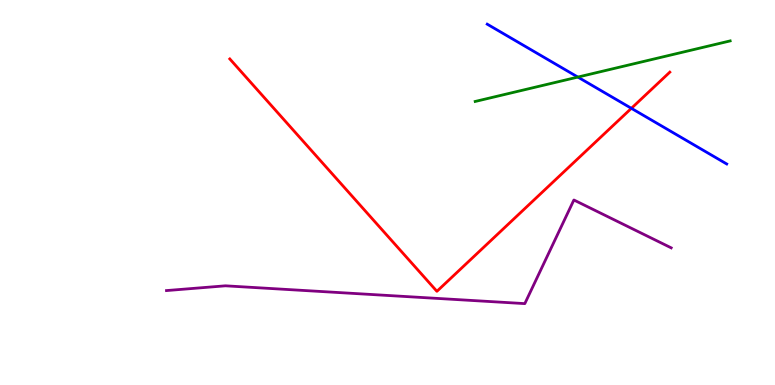[{'lines': ['blue', 'red'], 'intersections': [{'x': 8.15, 'y': 7.19}]}, {'lines': ['green', 'red'], 'intersections': []}, {'lines': ['purple', 'red'], 'intersections': []}, {'lines': ['blue', 'green'], 'intersections': [{'x': 7.46, 'y': 8.0}]}, {'lines': ['blue', 'purple'], 'intersections': []}, {'lines': ['green', 'purple'], 'intersections': []}]